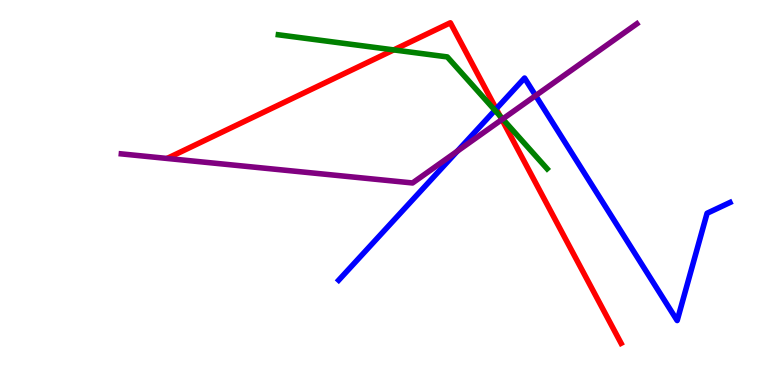[{'lines': ['blue', 'red'], 'intersections': [{'x': 6.4, 'y': 7.17}]}, {'lines': ['green', 'red'], 'intersections': [{'x': 5.08, 'y': 8.7}, {'x': 6.45, 'y': 6.99}]}, {'lines': ['purple', 'red'], 'intersections': [{'x': 6.48, 'y': 6.89}]}, {'lines': ['blue', 'green'], 'intersections': [{'x': 6.39, 'y': 7.14}]}, {'lines': ['blue', 'purple'], 'intersections': [{'x': 5.9, 'y': 6.07}, {'x': 6.91, 'y': 7.52}]}, {'lines': ['green', 'purple'], 'intersections': [{'x': 6.49, 'y': 6.91}]}]